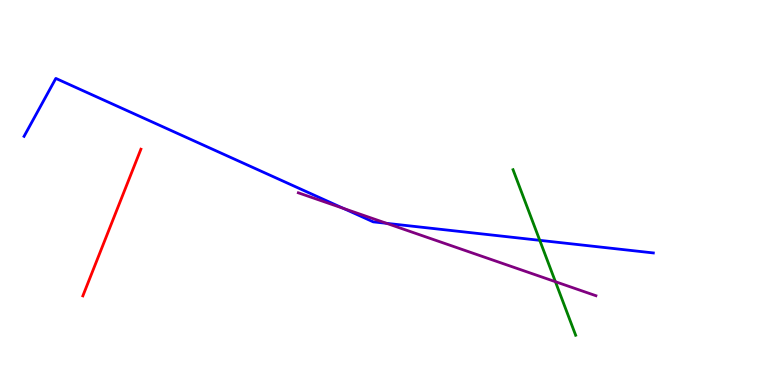[{'lines': ['blue', 'red'], 'intersections': []}, {'lines': ['green', 'red'], 'intersections': []}, {'lines': ['purple', 'red'], 'intersections': []}, {'lines': ['blue', 'green'], 'intersections': [{'x': 6.96, 'y': 3.76}]}, {'lines': ['blue', 'purple'], 'intersections': [{'x': 4.43, 'y': 4.59}, {'x': 4.99, 'y': 4.2}]}, {'lines': ['green', 'purple'], 'intersections': [{'x': 7.17, 'y': 2.68}]}]